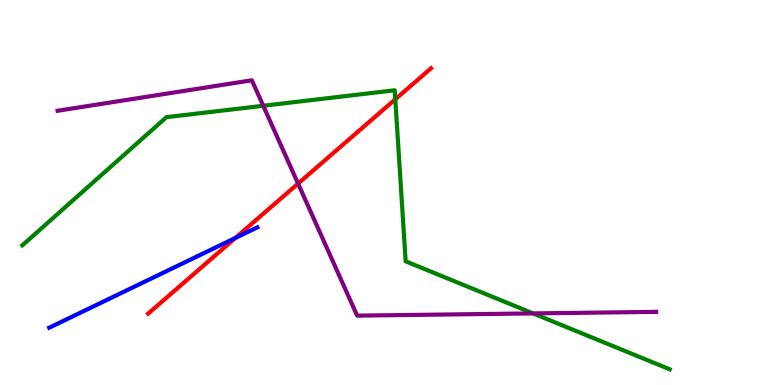[{'lines': ['blue', 'red'], 'intersections': [{'x': 3.04, 'y': 3.82}]}, {'lines': ['green', 'red'], 'intersections': [{'x': 5.1, 'y': 7.42}]}, {'lines': ['purple', 'red'], 'intersections': [{'x': 3.85, 'y': 5.23}]}, {'lines': ['blue', 'green'], 'intersections': []}, {'lines': ['blue', 'purple'], 'intersections': []}, {'lines': ['green', 'purple'], 'intersections': [{'x': 3.4, 'y': 7.25}, {'x': 6.88, 'y': 1.86}]}]